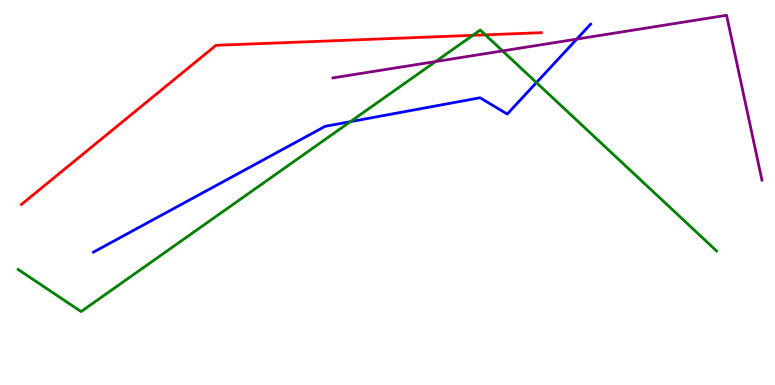[{'lines': ['blue', 'red'], 'intersections': []}, {'lines': ['green', 'red'], 'intersections': [{'x': 6.1, 'y': 9.08}, {'x': 6.26, 'y': 9.09}]}, {'lines': ['purple', 'red'], 'intersections': []}, {'lines': ['blue', 'green'], 'intersections': [{'x': 4.52, 'y': 6.84}, {'x': 6.92, 'y': 7.85}]}, {'lines': ['blue', 'purple'], 'intersections': [{'x': 7.44, 'y': 8.98}]}, {'lines': ['green', 'purple'], 'intersections': [{'x': 5.62, 'y': 8.4}, {'x': 6.48, 'y': 8.68}]}]